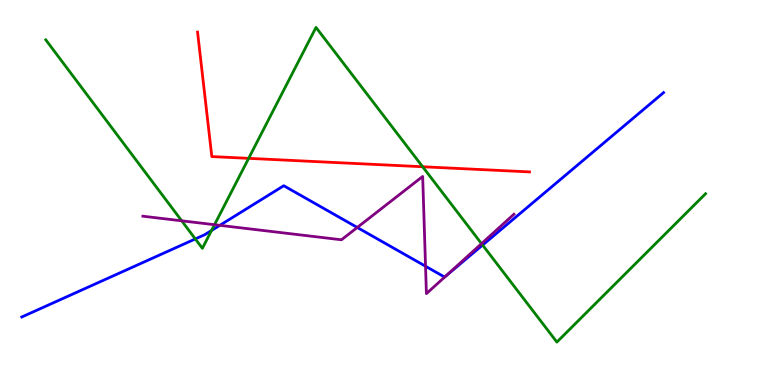[{'lines': ['blue', 'red'], 'intersections': []}, {'lines': ['green', 'red'], 'intersections': [{'x': 3.21, 'y': 5.89}, {'x': 5.45, 'y': 5.67}]}, {'lines': ['purple', 'red'], 'intersections': []}, {'lines': ['blue', 'green'], 'intersections': [{'x': 2.52, 'y': 3.79}, {'x': 2.73, 'y': 4.01}, {'x': 6.23, 'y': 3.63}]}, {'lines': ['blue', 'purple'], 'intersections': [{'x': 2.84, 'y': 4.15}, {'x': 4.61, 'y': 4.09}, {'x': 5.49, 'y': 3.08}, {'x': 5.75, 'y': 2.83}]}, {'lines': ['green', 'purple'], 'intersections': [{'x': 2.34, 'y': 4.26}, {'x': 2.77, 'y': 4.16}, {'x': 6.21, 'y': 3.67}]}]